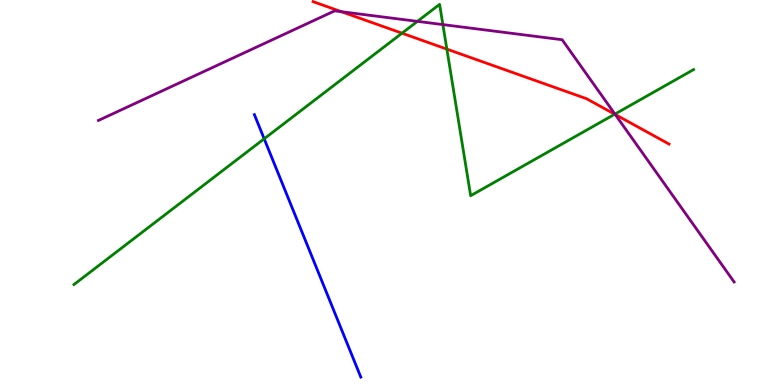[{'lines': ['blue', 'red'], 'intersections': []}, {'lines': ['green', 'red'], 'intersections': [{'x': 5.19, 'y': 9.14}, {'x': 5.77, 'y': 8.72}, {'x': 7.93, 'y': 7.03}]}, {'lines': ['purple', 'red'], 'intersections': [{'x': 4.41, 'y': 9.7}, {'x': 7.94, 'y': 7.03}]}, {'lines': ['blue', 'green'], 'intersections': [{'x': 3.41, 'y': 6.4}]}, {'lines': ['blue', 'purple'], 'intersections': []}, {'lines': ['green', 'purple'], 'intersections': [{'x': 5.39, 'y': 9.45}, {'x': 5.71, 'y': 9.36}, {'x': 7.93, 'y': 7.04}]}]